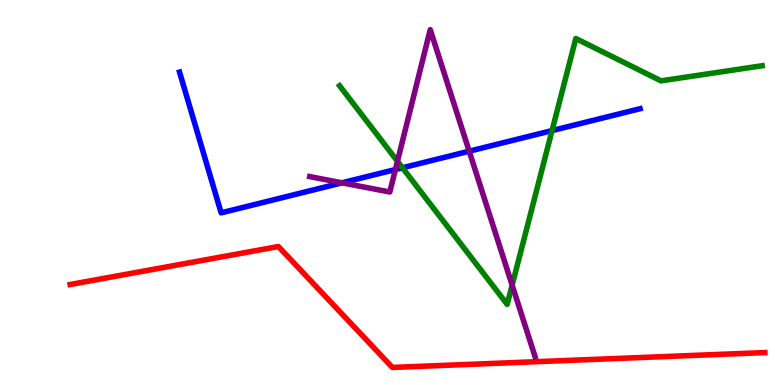[{'lines': ['blue', 'red'], 'intersections': []}, {'lines': ['green', 'red'], 'intersections': []}, {'lines': ['purple', 'red'], 'intersections': []}, {'lines': ['blue', 'green'], 'intersections': [{'x': 5.19, 'y': 5.64}, {'x': 7.12, 'y': 6.61}]}, {'lines': ['blue', 'purple'], 'intersections': [{'x': 4.41, 'y': 5.25}, {'x': 5.1, 'y': 5.6}, {'x': 6.05, 'y': 6.07}]}, {'lines': ['green', 'purple'], 'intersections': [{'x': 5.13, 'y': 5.81}, {'x': 6.61, 'y': 2.59}]}]